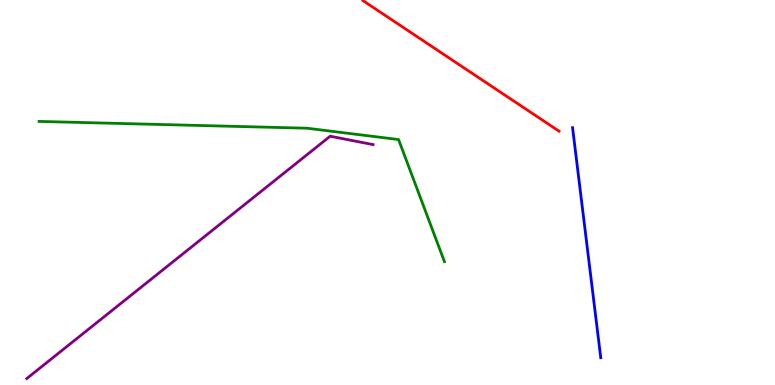[{'lines': ['blue', 'red'], 'intersections': []}, {'lines': ['green', 'red'], 'intersections': []}, {'lines': ['purple', 'red'], 'intersections': []}, {'lines': ['blue', 'green'], 'intersections': []}, {'lines': ['blue', 'purple'], 'intersections': []}, {'lines': ['green', 'purple'], 'intersections': []}]